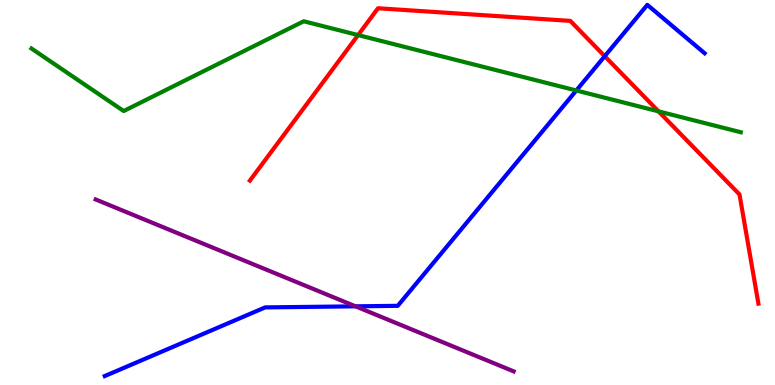[{'lines': ['blue', 'red'], 'intersections': [{'x': 7.8, 'y': 8.54}]}, {'lines': ['green', 'red'], 'intersections': [{'x': 4.62, 'y': 9.09}, {'x': 8.5, 'y': 7.11}]}, {'lines': ['purple', 'red'], 'intersections': []}, {'lines': ['blue', 'green'], 'intersections': [{'x': 7.44, 'y': 7.65}]}, {'lines': ['blue', 'purple'], 'intersections': [{'x': 4.59, 'y': 2.04}]}, {'lines': ['green', 'purple'], 'intersections': []}]